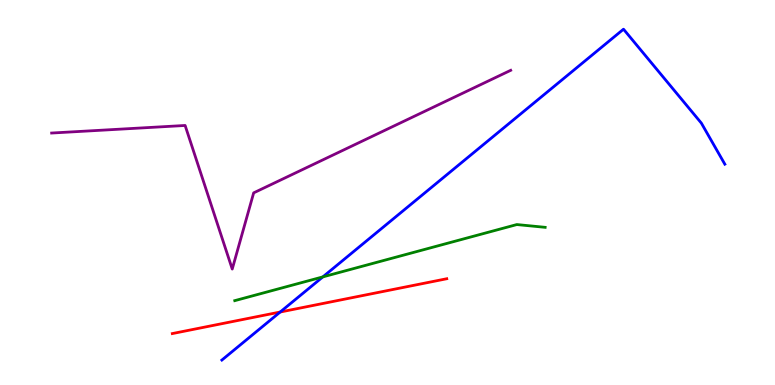[{'lines': ['blue', 'red'], 'intersections': [{'x': 3.62, 'y': 1.9}]}, {'lines': ['green', 'red'], 'intersections': []}, {'lines': ['purple', 'red'], 'intersections': []}, {'lines': ['blue', 'green'], 'intersections': [{'x': 4.17, 'y': 2.81}]}, {'lines': ['blue', 'purple'], 'intersections': []}, {'lines': ['green', 'purple'], 'intersections': []}]